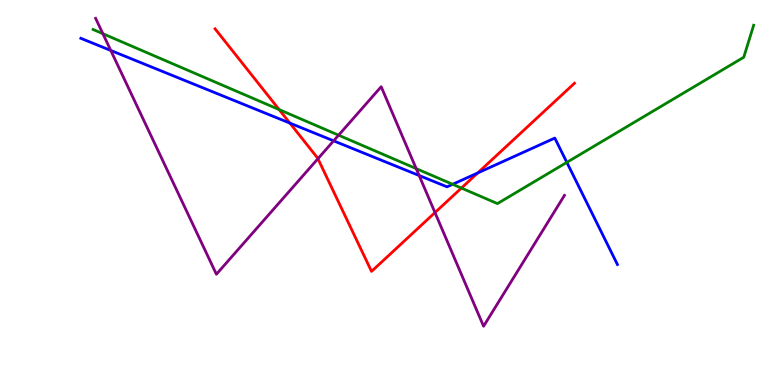[{'lines': ['blue', 'red'], 'intersections': [{'x': 3.74, 'y': 6.8}, {'x': 6.16, 'y': 5.51}]}, {'lines': ['green', 'red'], 'intersections': [{'x': 3.6, 'y': 7.15}, {'x': 5.95, 'y': 5.12}]}, {'lines': ['purple', 'red'], 'intersections': [{'x': 4.1, 'y': 5.88}, {'x': 5.61, 'y': 4.48}]}, {'lines': ['blue', 'green'], 'intersections': [{'x': 5.84, 'y': 5.21}, {'x': 7.31, 'y': 5.78}]}, {'lines': ['blue', 'purple'], 'intersections': [{'x': 1.43, 'y': 8.69}, {'x': 4.3, 'y': 6.34}, {'x': 5.41, 'y': 5.44}]}, {'lines': ['green', 'purple'], 'intersections': [{'x': 1.33, 'y': 9.12}, {'x': 4.37, 'y': 6.49}, {'x': 5.37, 'y': 5.62}]}]